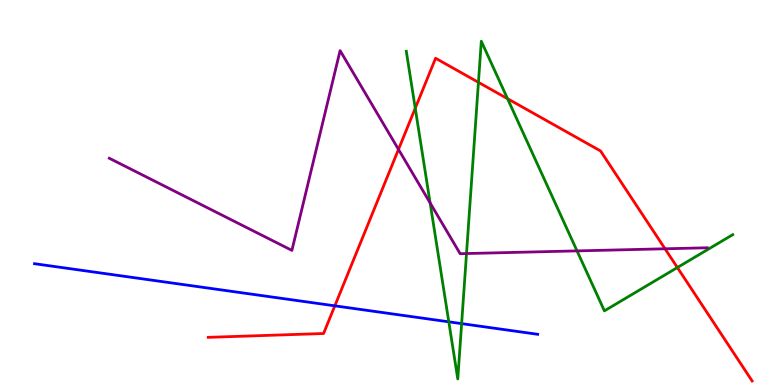[{'lines': ['blue', 'red'], 'intersections': [{'x': 4.32, 'y': 2.06}]}, {'lines': ['green', 'red'], 'intersections': [{'x': 5.36, 'y': 7.19}, {'x': 6.17, 'y': 7.86}, {'x': 6.55, 'y': 7.44}, {'x': 8.74, 'y': 3.05}]}, {'lines': ['purple', 'red'], 'intersections': [{'x': 5.14, 'y': 6.12}, {'x': 8.58, 'y': 3.54}]}, {'lines': ['blue', 'green'], 'intersections': [{'x': 5.79, 'y': 1.64}, {'x': 5.96, 'y': 1.59}]}, {'lines': ['blue', 'purple'], 'intersections': []}, {'lines': ['green', 'purple'], 'intersections': [{'x': 5.55, 'y': 4.73}, {'x': 6.02, 'y': 3.41}, {'x': 7.45, 'y': 3.48}]}]